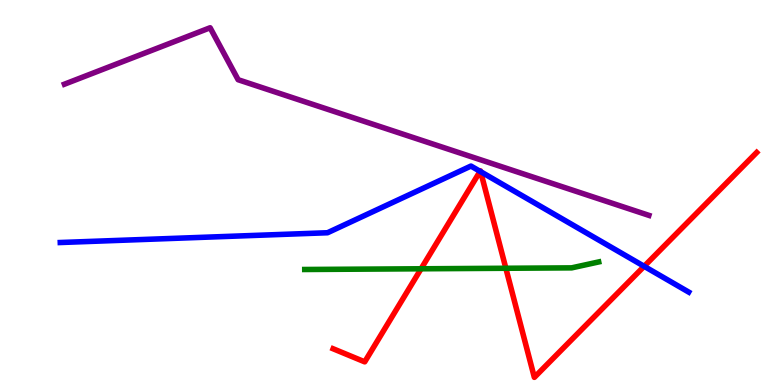[{'lines': ['blue', 'red'], 'intersections': [{'x': 6.19, 'y': 5.55}, {'x': 6.2, 'y': 5.54}, {'x': 8.31, 'y': 3.08}]}, {'lines': ['green', 'red'], 'intersections': [{'x': 5.43, 'y': 3.02}, {'x': 6.53, 'y': 3.03}]}, {'lines': ['purple', 'red'], 'intersections': []}, {'lines': ['blue', 'green'], 'intersections': []}, {'lines': ['blue', 'purple'], 'intersections': []}, {'lines': ['green', 'purple'], 'intersections': []}]